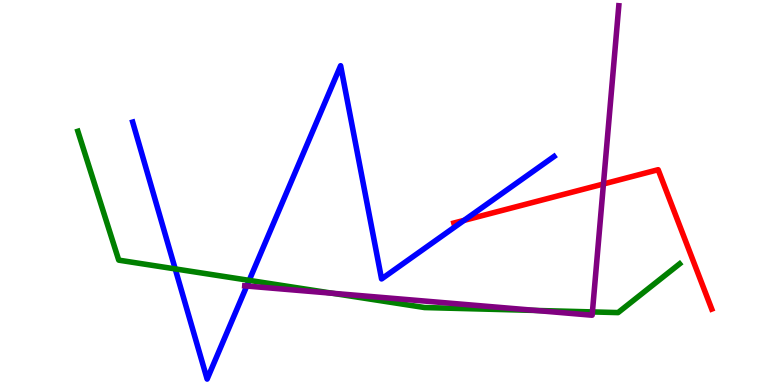[{'lines': ['blue', 'red'], 'intersections': [{'x': 5.99, 'y': 4.28}]}, {'lines': ['green', 'red'], 'intersections': []}, {'lines': ['purple', 'red'], 'intersections': [{'x': 7.79, 'y': 5.22}]}, {'lines': ['blue', 'green'], 'intersections': [{'x': 2.26, 'y': 3.02}, {'x': 3.22, 'y': 2.72}]}, {'lines': ['blue', 'purple'], 'intersections': [{'x': 3.18, 'y': 2.57}]}, {'lines': ['green', 'purple'], 'intersections': [{'x': 4.29, 'y': 2.38}, {'x': 6.91, 'y': 1.94}, {'x': 7.64, 'y': 1.9}]}]